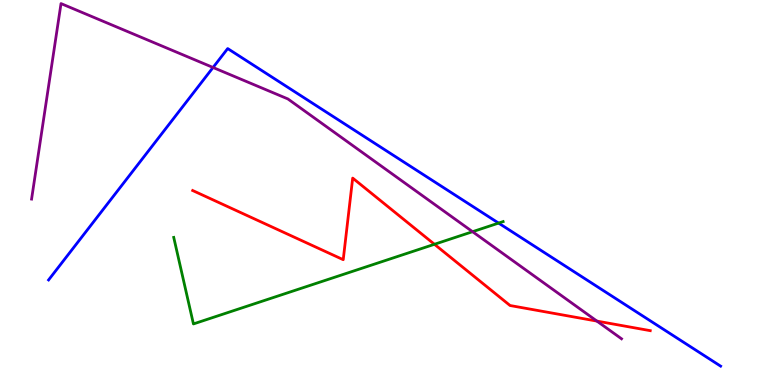[{'lines': ['blue', 'red'], 'intersections': []}, {'lines': ['green', 'red'], 'intersections': [{'x': 5.61, 'y': 3.65}]}, {'lines': ['purple', 'red'], 'intersections': [{'x': 7.7, 'y': 1.66}]}, {'lines': ['blue', 'green'], 'intersections': [{'x': 6.43, 'y': 4.21}]}, {'lines': ['blue', 'purple'], 'intersections': [{'x': 2.75, 'y': 8.25}]}, {'lines': ['green', 'purple'], 'intersections': [{'x': 6.1, 'y': 3.98}]}]